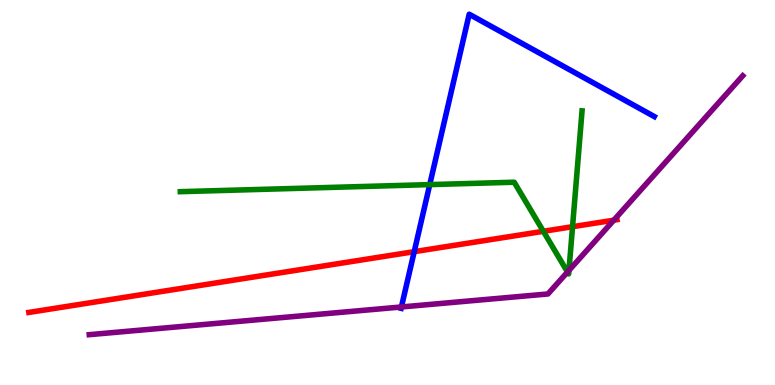[{'lines': ['blue', 'red'], 'intersections': [{'x': 5.34, 'y': 3.46}]}, {'lines': ['green', 'red'], 'intersections': [{'x': 7.01, 'y': 3.99}, {'x': 7.39, 'y': 4.11}]}, {'lines': ['purple', 'red'], 'intersections': [{'x': 7.92, 'y': 4.28}]}, {'lines': ['blue', 'green'], 'intersections': [{'x': 5.55, 'y': 5.2}]}, {'lines': ['blue', 'purple'], 'intersections': [{'x': 5.18, 'y': 2.03}]}, {'lines': ['green', 'purple'], 'intersections': [{'x': 7.32, 'y': 2.93}, {'x': 7.34, 'y': 2.98}]}]